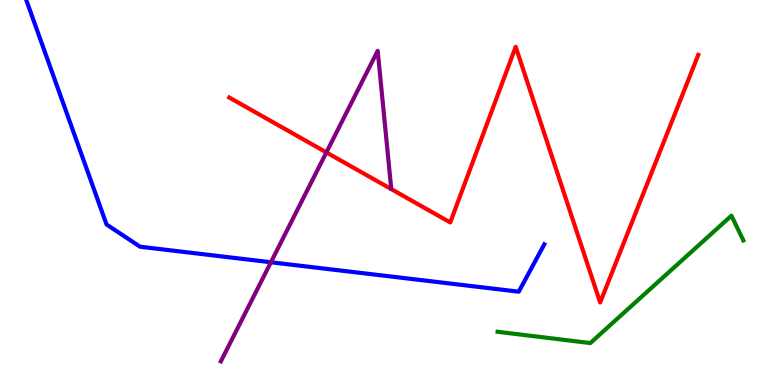[{'lines': ['blue', 'red'], 'intersections': []}, {'lines': ['green', 'red'], 'intersections': []}, {'lines': ['purple', 'red'], 'intersections': [{'x': 4.21, 'y': 6.04}]}, {'lines': ['blue', 'green'], 'intersections': []}, {'lines': ['blue', 'purple'], 'intersections': [{'x': 3.5, 'y': 3.19}]}, {'lines': ['green', 'purple'], 'intersections': []}]